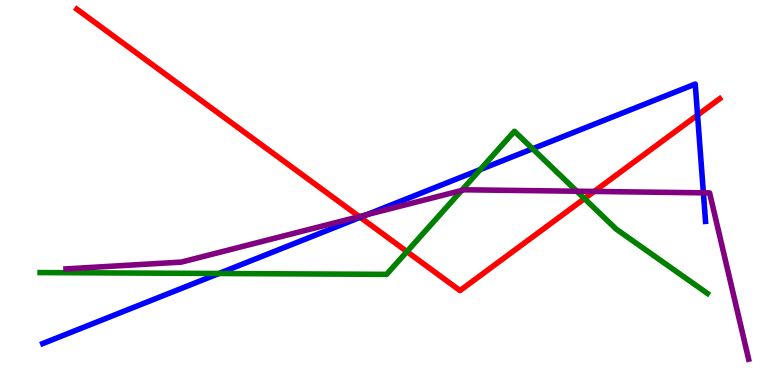[{'lines': ['blue', 'red'], 'intersections': [{'x': 4.65, 'y': 4.36}, {'x': 9.0, 'y': 7.01}]}, {'lines': ['green', 'red'], 'intersections': [{'x': 5.25, 'y': 3.46}, {'x': 7.54, 'y': 4.84}]}, {'lines': ['purple', 'red'], 'intersections': [{'x': 4.64, 'y': 4.37}, {'x': 7.67, 'y': 5.03}]}, {'lines': ['blue', 'green'], 'intersections': [{'x': 2.82, 'y': 2.9}, {'x': 6.2, 'y': 5.6}, {'x': 6.87, 'y': 6.14}]}, {'lines': ['blue', 'purple'], 'intersections': [{'x': 4.73, 'y': 4.42}, {'x': 9.08, 'y': 4.99}]}, {'lines': ['green', 'purple'], 'intersections': [{'x': 5.96, 'y': 5.05}, {'x': 7.44, 'y': 5.03}]}]